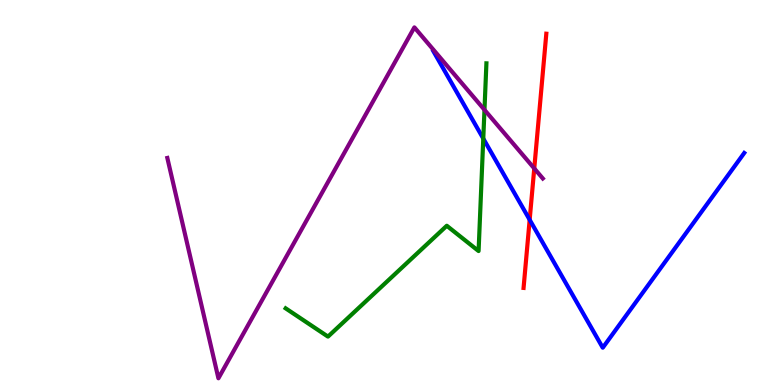[{'lines': ['blue', 'red'], 'intersections': [{'x': 6.83, 'y': 4.29}]}, {'lines': ['green', 'red'], 'intersections': []}, {'lines': ['purple', 'red'], 'intersections': [{'x': 6.89, 'y': 5.63}]}, {'lines': ['blue', 'green'], 'intersections': [{'x': 6.24, 'y': 6.4}]}, {'lines': ['blue', 'purple'], 'intersections': []}, {'lines': ['green', 'purple'], 'intersections': [{'x': 6.25, 'y': 7.15}]}]